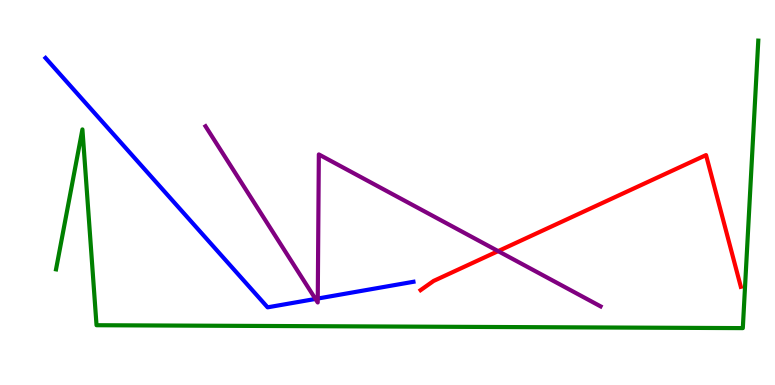[{'lines': ['blue', 'red'], 'intersections': []}, {'lines': ['green', 'red'], 'intersections': []}, {'lines': ['purple', 'red'], 'intersections': [{'x': 6.43, 'y': 3.48}]}, {'lines': ['blue', 'green'], 'intersections': []}, {'lines': ['blue', 'purple'], 'intersections': [{'x': 4.07, 'y': 2.24}, {'x': 4.1, 'y': 2.25}]}, {'lines': ['green', 'purple'], 'intersections': []}]